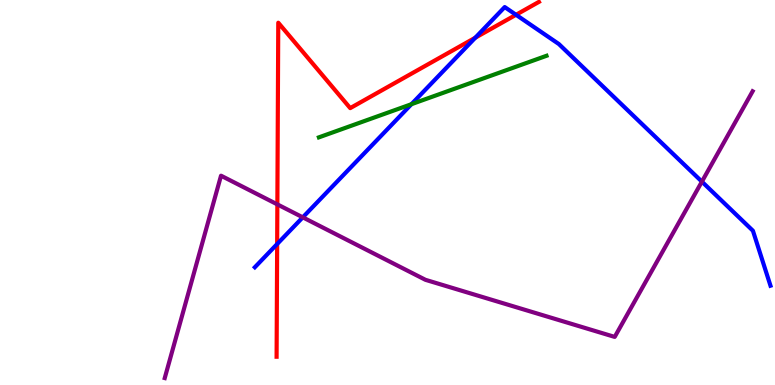[{'lines': ['blue', 'red'], 'intersections': [{'x': 3.58, 'y': 3.66}, {'x': 6.13, 'y': 9.02}, {'x': 6.66, 'y': 9.62}]}, {'lines': ['green', 'red'], 'intersections': []}, {'lines': ['purple', 'red'], 'intersections': [{'x': 3.58, 'y': 4.69}]}, {'lines': ['blue', 'green'], 'intersections': [{'x': 5.31, 'y': 7.29}]}, {'lines': ['blue', 'purple'], 'intersections': [{'x': 3.91, 'y': 4.35}, {'x': 9.06, 'y': 5.28}]}, {'lines': ['green', 'purple'], 'intersections': []}]